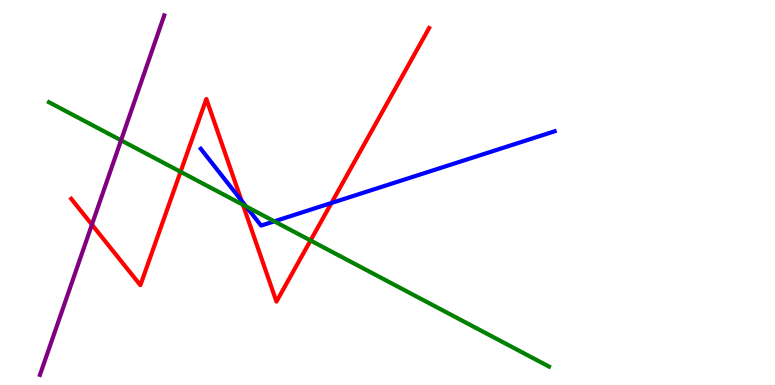[{'lines': ['blue', 'red'], 'intersections': [{'x': 3.12, 'y': 4.79}, {'x': 4.28, 'y': 4.73}]}, {'lines': ['green', 'red'], 'intersections': [{'x': 2.33, 'y': 5.54}, {'x': 3.13, 'y': 4.68}, {'x': 4.01, 'y': 3.75}]}, {'lines': ['purple', 'red'], 'intersections': [{'x': 1.19, 'y': 4.17}]}, {'lines': ['blue', 'green'], 'intersections': [{'x': 3.17, 'y': 4.64}, {'x': 3.54, 'y': 4.25}]}, {'lines': ['blue', 'purple'], 'intersections': []}, {'lines': ['green', 'purple'], 'intersections': [{'x': 1.56, 'y': 6.36}]}]